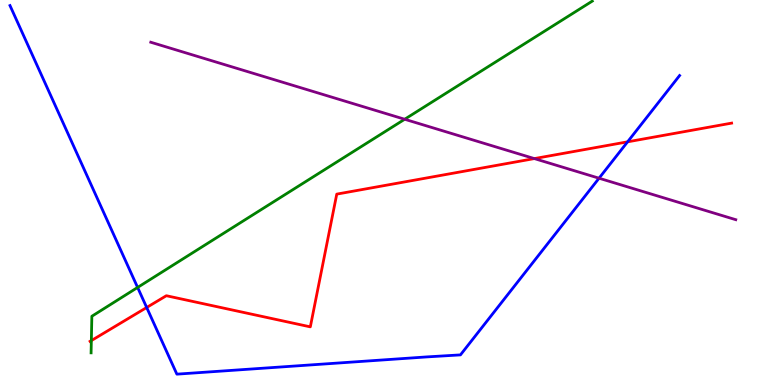[{'lines': ['blue', 'red'], 'intersections': [{'x': 1.89, 'y': 2.01}, {'x': 8.1, 'y': 6.32}]}, {'lines': ['green', 'red'], 'intersections': [{'x': 1.18, 'y': 1.15}]}, {'lines': ['purple', 'red'], 'intersections': [{'x': 6.9, 'y': 5.88}]}, {'lines': ['blue', 'green'], 'intersections': [{'x': 1.78, 'y': 2.53}]}, {'lines': ['blue', 'purple'], 'intersections': [{'x': 7.73, 'y': 5.37}]}, {'lines': ['green', 'purple'], 'intersections': [{'x': 5.22, 'y': 6.9}]}]